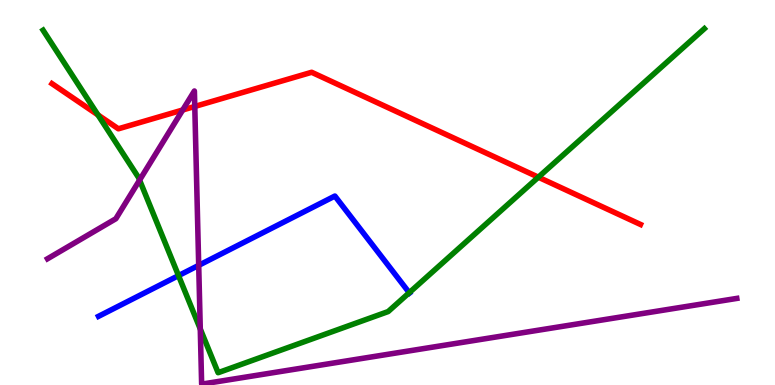[{'lines': ['blue', 'red'], 'intersections': []}, {'lines': ['green', 'red'], 'intersections': [{'x': 1.26, 'y': 7.02}, {'x': 6.95, 'y': 5.4}]}, {'lines': ['purple', 'red'], 'intersections': [{'x': 2.36, 'y': 7.14}, {'x': 2.51, 'y': 7.23}]}, {'lines': ['blue', 'green'], 'intersections': [{'x': 2.3, 'y': 2.84}, {'x': 5.28, 'y': 2.4}]}, {'lines': ['blue', 'purple'], 'intersections': [{'x': 2.56, 'y': 3.11}]}, {'lines': ['green', 'purple'], 'intersections': [{'x': 1.8, 'y': 5.32}, {'x': 2.58, 'y': 1.46}]}]